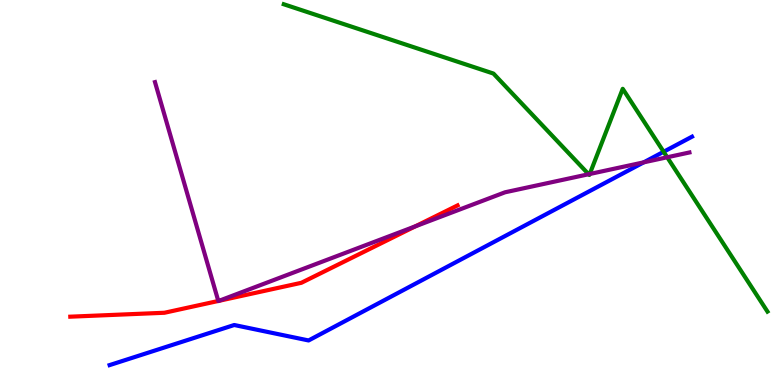[{'lines': ['blue', 'red'], 'intersections': []}, {'lines': ['green', 'red'], 'intersections': []}, {'lines': ['purple', 'red'], 'intersections': [{'x': 2.82, 'y': 2.18}, {'x': 2.83, 'y': 2.19}, {'x': 5.36, 'y': 4.12}]}, {'lines': ['blue', 'green'], 'intersections': [{'x': 8.56, 'y': 6.06}]}, {'lines': ['blue', 'purple'], 'intersections': [{'x': 8.31, 'y': 5.78}]}, {'lines': ['green', 'purple'], 'intersections': [{'x': 7.6, 'y': 5.47}, {'x': 7.61, 'y': 5.48}, {'x': 8.61, 'y': 5.92}]}]